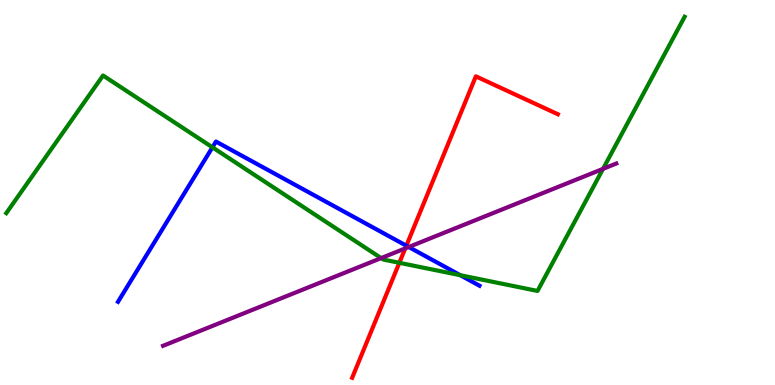[{'lines': ['blue', 'red'], 'intersections': [{'x': 5.24, 'y': 3.62}]}, {'lines': ['green', 'red'], 'intersections': [{'x': 5.15, 'y': 3.17}]}, {'lines': ['purple', 'red'], 'intersections': [{'x': 5.23, 'y': 3.55}]}, {'lines': ['blue', 'green'], 'intersections': [{'x': 2.74, 'y': 6.17}, {'x': 5.94, 'y': 2.85}]}, {'lines': ['blue', 'purple'], 'intersections': [{'x': 5.27, 'y': 3.58}]}, {'lines': ['green', 'purple'], 'intersections': [{'x': 4.92, 'y': 3.3}, {'x': 7.78, 'y': 5.61}]}]